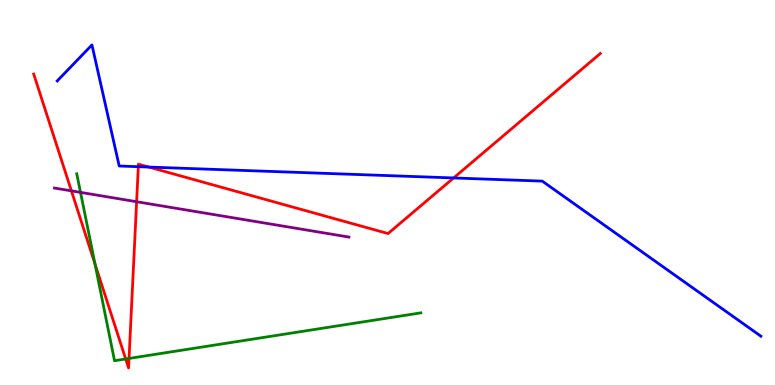[{'lines': ['blue', 'red'], 'intersections': [{'x': 1.78, 'y': 5.67}, {'x': 1.92, 'y': 5.66}, {'x': 5.85, 'y': 5.38}]}, {'lines': ['green', 'red'], 'intersections': [{'x': 1.23, 'y': 3.15}, {'x': 1.62, 'y': 0.676}, {'x': 1.67, 'y': 0.69}]}, {'lines': ['purple', 'red'], 'intersections': [{'x': 0.921, 'y': 5.04}, {'x': 1.76, 'y': 4.76}]}, {'lines': ['blue', 'green'], 'intersections': []}, {'lines': ['blue', 'purple'], 'intersections': []}, {'lines': ['green', 'purple'], 'intersections': [{'x': 1.04, 'y': 5.0}]}]